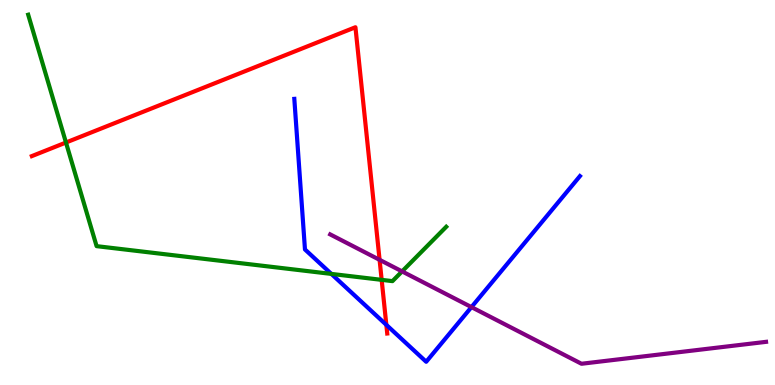[{'lines': ['blue', 'red'], 'intersections': [{'x': 4.99, 'y': 1.56}]}, {'lines': ['green', 'red'], 'intersections': [{'x': 0.851, 'y': 6.3}, {'x': 4.92, 'y': 2.73}]}, {'lines': ['purple', 'red'], 'intersections': [{'x': 4.9, 'y': 3.25}]}, {'lines': ['blue', 'green'], 'intersections': [{'x': 4.28, 'y': 2.89}]}, {'lines': ['blue', 'purple'], 'intersections': [{'x': 6.08, 'y': 2.02}]}, {'lines': ['green', 'purple'], 'intersections': [{'x': 5.19, 'y': 2.95}]}]